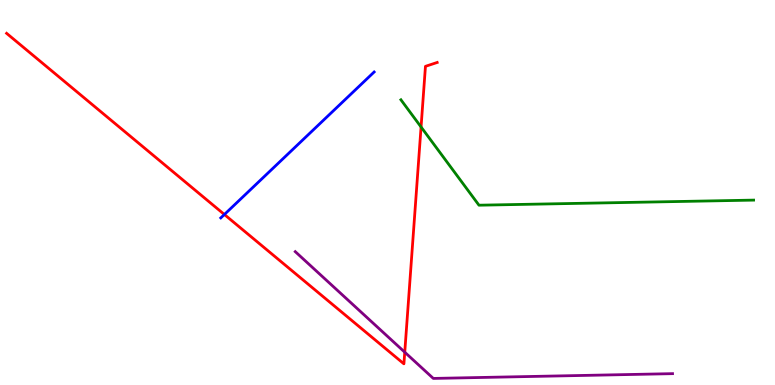[{'lines': ['blue', 'red'], 'intersections': [{'x': 2.9, 'y': 4.43}]}, {'lines': ['green', 'red'], 'intersections': [{'x': 5.43, 'y': 6.7}]}, {'lines': ['purple', 'red'], 'intersections': [{'x': 5.22, 'y': 0.852}]}, {'lines': ['blue', 'green'], 'intersections': []}, {'lines': ['blue', 'purple'], 'intersections': []}, {'lines': ['green', 'purple'], 'intersections': []}]